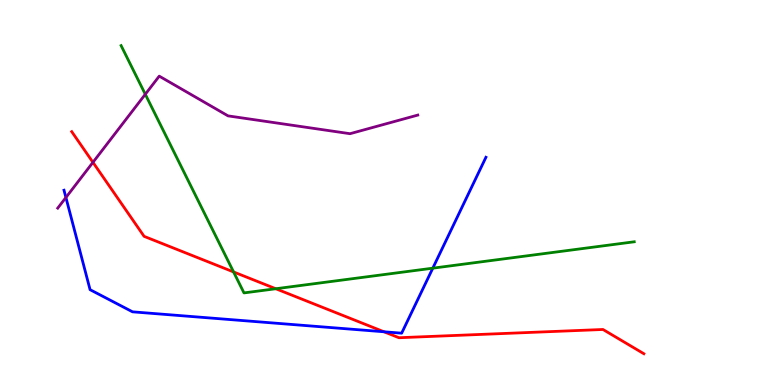[{'lines': ['blue', 'red'], 'intersections': [{'x': 4.95, 'y': 1.38}]}, {'lines': ['green', 'red'], 'intersections': [{'x': 3.01, 'y': 2.94}, {'x': 3.56, 'y': 2.5}]}, {'lines': ['purple', 'red'], 'intersections': [{'x': 1.2, 'y': 5.78}]}, {'lines': ['blue', 'green'], 'intersections': [{'x': 5.58, 'y': 3.03}]}, {'lines': ['blue', 'purple'], 'intersections': [{'x': 0.85, 'y': 4.87}]}, {'lines': ['green', 'purple'], 'intersections': [{'x': 1.87, 'y': 7.55}]}]